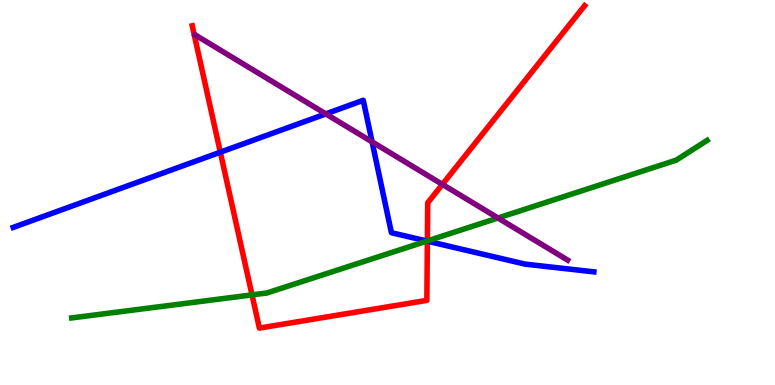[{'lines': ['blue', 'red'], 'intersections': [{'x': 2.84, 'y': 6.05}, {'x': 5.51, 'y': 3.74}]}, {'lines': ['green', 'red'], 'intersections': [{'x': 3.25, 'y': 2.34}, {'x': 5.51, 'y': 3.74}]}, {'lines': ['purple', 'red'], 'intersections': [{'x': 5.71, 'y': 5.21}]}, {'lines': ['blue', 'green'], 'intersections': [{'x': 5.51, 'y': 3.74}]}, {'lines': ['blue', 'purple'], 'intersections': [{'x': 4.2, 'y': 7.04}, {'x': 4.8, 'y': 6.31}]}, {'lines': ['green', 'purple'], 'intersections': [{'x': 6.43, 'y': 4.34}]}]